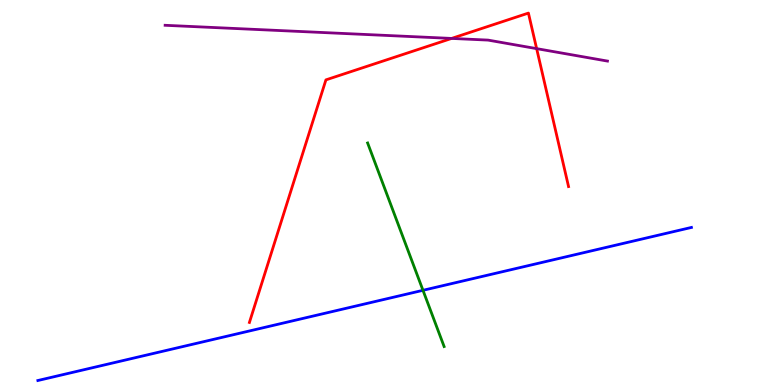[{'lines': ['blue', 'red'], 'intersections': []}, {'lines': ['green', 'red'], 'intersections': []}, {'lines': ['purple', 'red'], 'intersections': [{'x': 5.83, 'y': 9.0}, {'x': 6.92, 'y': 8.74}]}, {'lines': ['blue', 'green'], 'intersections': [{'x': 5.46, 'y': 2.46}]}, {'lines': ['blue', 'purple'], 'intersections': []}, {'lines': ['green', 'purple'], 'intersections': []}]